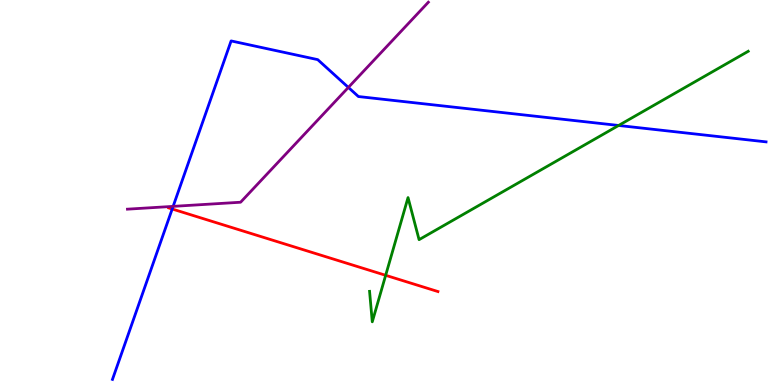[{'lines': ['blue', 'red'], 'intersections': [{'x': 2.22, 'y': 4.57}]}, {'lines': ['green', 'red'], 'intersections': [{'x': 4.98, 'y': 2.85}]}, {'lines': ['purple', 'red'], 'intersections': []}, {'lines': ['blue', 'green'], 'intersections': [{'x': 7.98, 'y': 6.74}]}, {'lines': ['blue', 'purple'], 'intersections': [{'x': 2.23, 'y': 4.64}, {'x': 4.5, 'y': 7.73}]}, {'lines': ['green', 'purple'], 'intersections': []}]